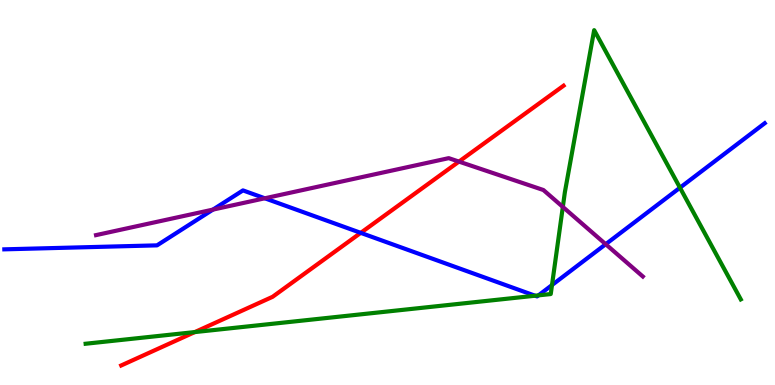[{'lines': ['blue', 'red'], 'intersections': [{'x': 4.65, 'y': 3.95}]}, {'lines': ['green', 'red'], 'intersections': [{'x': 2.51, 'y': 1.37}]}, {'lines': ['purple', 'red'], 'intersections': [{'x': 5.92, 'y': 5.8}]}, {'lines': ['blue', 'green'], 'intersections': [{'x': 6.9, 'y': 2.32}, {'x': 6.95, 'y': 2.33}, {'x': 7.12, 'y': 2.6}, {'x': 8.77, 'y': 5.12}]}, {'lines': ['blue', 'purple'], 'intersections': [{'x': 2.75, 'y': 4.56}, {'x': 3.42, 'y': 4.85}, {'x': 7.82, 'y': 3.66}]}, {'lines': ['green', 'purple'], 'intersections': [{'x': 7.26, 'y': 4.63}]}]